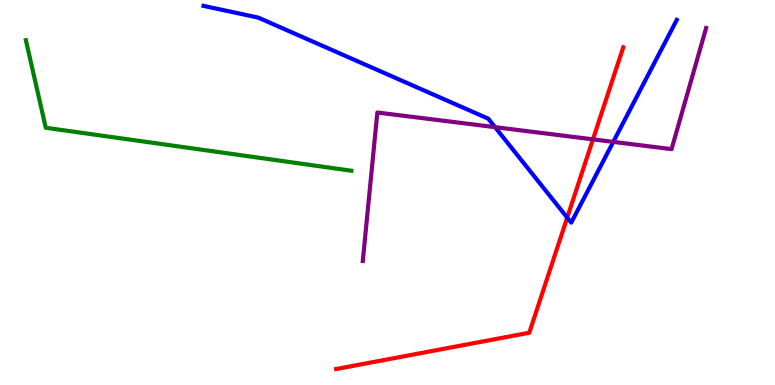[{'lines': ['blue', 'red'], 'intersections': [{'x': 7.32, 'y': 4.35}]}, {'lines': ['green', 'red'], 'intersections': []}, {'lines': ['purple', 'red'], 'intersections': [{'x': 7.65, 'y': 6.38}]}, {'lines': ['blue', 'green'], 'intersections': []}, {'lines': ['blue', 'purple'], 'intersections': [{'x': 6.39, 'y': 6.7}, {'x': 7.91, 'y': 6.31}]}, {'lines': ['green', 'purple'], 'intersections': []}]